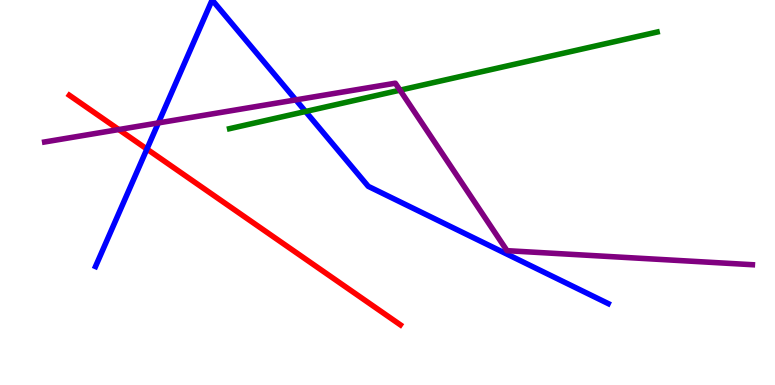[{'lines': ['blue', 'red'], 'intersections': [{'x': 1.9, 'y': 6.13}]}, {'lines': ['green', 'red'], 'intersections': []}, {'lines': ['purple', 'red'], 'intersections': [{'x': 1.53, 'y': 6.64}]}, {'lines': ['blue', 'green'], 'intersections': [{'x': 3.94, 'y': 7.1}]}, {'lines': ['blue', 'purple'], 'intersections': [{'x': 2.04, 'y': 6.81}, {'x': 3.82, 'y': 7.41}]}, {'lines': ['green', 'purple'], 'intersections': [{'x': 5.16, 'y': 7.66}]}]